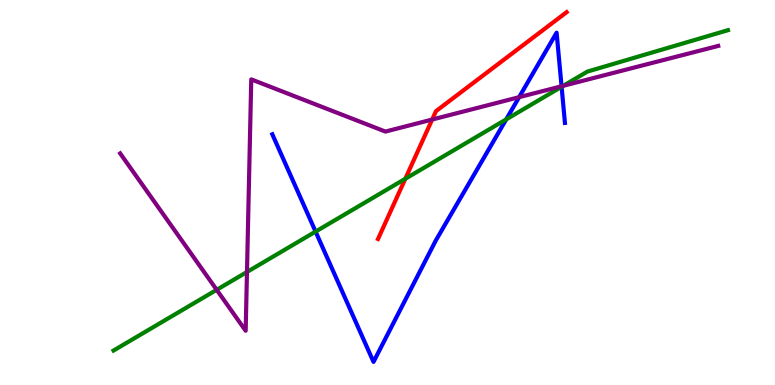[{'lines': ['blue', 'red'], 'intersections': []}, {'lines': ['green', 'red'], 'intersections': [{'x': 5.23, 'y': 5.36}]}, {'lines': ['purple', 'red'], 'intersections': [{'x': 5.58, 'y': 6.89}]}, {'lines': ['blue', 'green'], 'intersections': [{'x': 4.07, 'y': 3.98}, {'x': 6.53, 'y': 6.9}, {'x': 7.25, 'y': 7.75}]}, {'lines': ['blue', 'purple'], 'intersections': [{'x': 6.7, 'y': 7.48}, {'x': 7.25, 'y': 7.76}]}, {'lines': ['green', 'purple'], 'intersections': [{'x': 2.8, 'y': 2.47}, {'x': 3.19, 'y': 2.94}, {'x': 7.27, 'y': 7.77}]}]